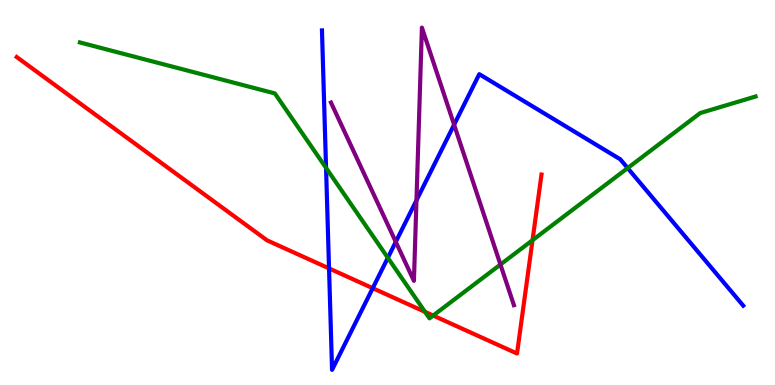[{'lines': ['blue', 'red'], 'intersections': [{'x': 4.25, 'y': 3.03}, {'x': 4.81, 'y': 2.51}]}, {'lines': ['green', 'red'], 'intersections': [{'x': 5.48, 'y': 1.9}, {'x': 5.59, 'y': 1.8}, {'x': 6.87, 'y': 3.76}]}, {'lines': ['purple', 'red'], 'intersections': []}, {'lines': ['blue', 'green'], 'intersections': [{'x': 4.21, 'y': 5.64}, {'x': 5.0, 'y': 3.3}, {'x': 8.1, 'y': 5.63}]}, {'lines': ['blue', 'purple'], 'intersections': [{'x': 5.11, 'y': 3.72}, {'x': 5.37, 'y': 4.8}, {'x': 5.86, 'y': 6.76}]}, {'lines': ['green', 'purple'], 'intersections': [{'x': 6.46, 'y': 3.13}]}]